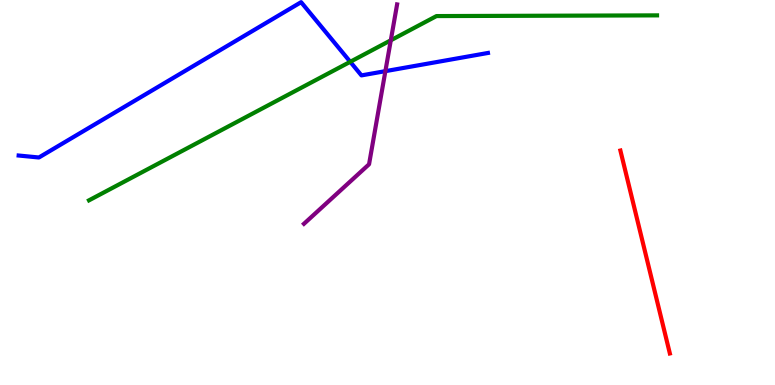[{'lines': ['blue', 'red'], 'intersections': []}, {'lines': ['green', 'red'], 'intersections': []}, {'lines': ['purple', 'red'], 'intersections': []}, {'lines': ['blue', 'green'], 'intersections': [{'x': 4.52, 'y': 8.39}]}, {'lines': ['blue', 'purple'], 'intersections': [{'x': 4.97, 'y': 8.15}]}, {'lines': ['green', 'purple'], 'intersections': [{'x': 5.04, 'y': 8.95}]}]